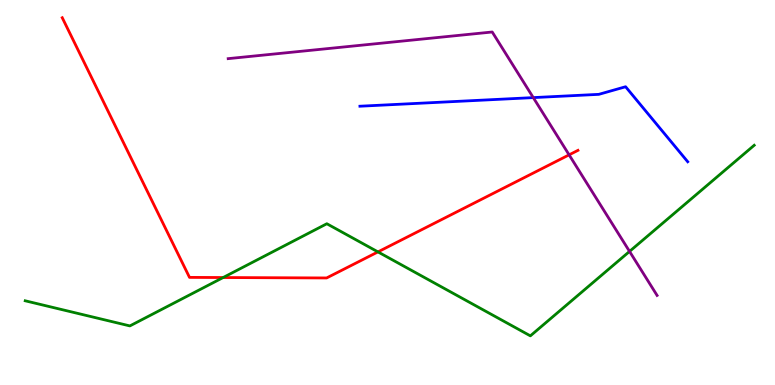[{'lines': ['blue', 'red'], 'intersections': []}, {'lines': ['green', 'red'], 'intersections': [{'x': 2.88, 'y': 2.79}, {'x': 4.88, 'y': 3.46}]}, {'lines': ['purple', 'red'], 'intersections': [{'x': 7.34, 'y': 5.98}]}, {'lines': ['blue', 'green'], 'intersections': []}, {'lines': ['blue', 'purple'], 'intersections': [{'x': 6.88, 'y': 7.46}]}, {'lines': ['green', 'purple'], 'intersections': [{'x': 8.12, 'y': 3.47}]}]